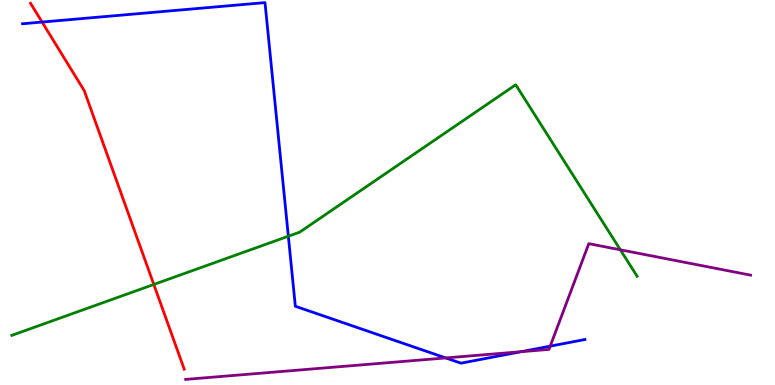[{'lines': ['blue', 'red'], 'intersections': [{'x': 0.543, 'y': 9.43}]}, {'lines': ['green', 'red'], 'intersections': [{'x': 1.98, 'y': 2.61}]}, {'lines': ['purple', 'red'], 'intersections': []}, {'lines': ['blue', 'green'], 'intersections': [{'x': 3.72, 'y': 3.86}]}, {'lines': ['blue', 'purple'], 'intersections': [{'x': 5.75, 'y': 0.703}, {'x': 6.72, 'y': 0.865}, {'x': 7.1, 'y': 1.01}]}, {'lines': ['green', 'purple'], 'intersections': [{'x': 8.0, 'y': 3.51}]}]